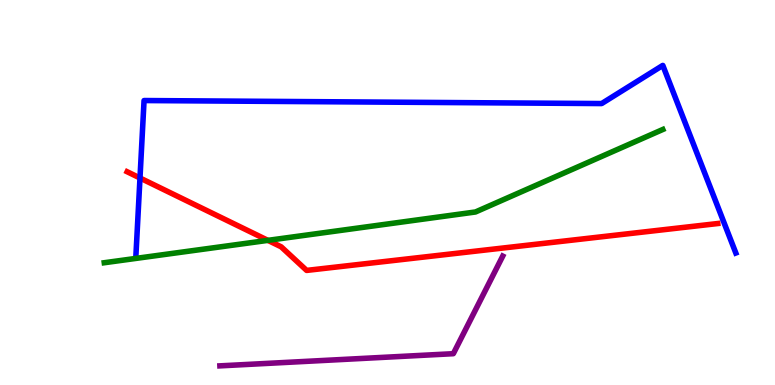[{'lines': ['blue', 'red'], 'intersections': [{'x': 1.81, 'y': 5.38}]}, {'lines': ['green', 'red'], 'intersections': [{'x': 3.46, 'y': 3.76}]}, {'lines': ['purple', 'red'], 'intersections': []}, {'lines': ['blue', 'green'], 'intersections': []}, {'lines': ['blue', 'purple'], 'intersections': []}, {'lines': ['green', 'purple'], 'intersections': []}]